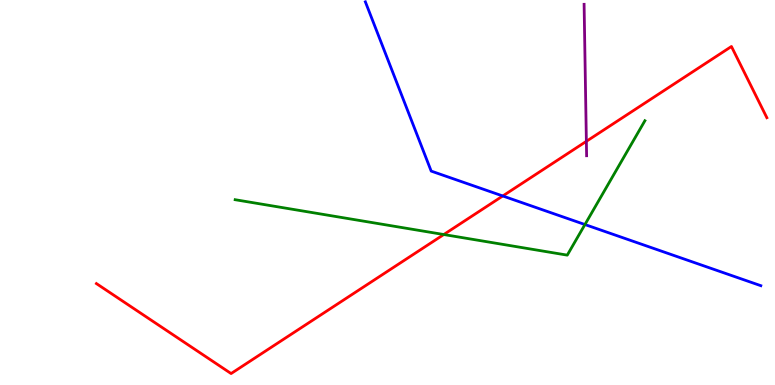[{'lines': ['blue', 'red'], 'intersections': [{'x': 6.49, 'y': 4.91}]}, {'lines': ['green', 'red'], 'intersections': [{'x': 5.73, 'y': 3.91}]}, {'lines': ['purple', 'red'], 'intersections': [{'x': 7.57, 'y': 6.33}]}, {'lines': ['blue', 'green'], 'intersections': [{'x': 7.55, 'y': 4.17}]}, {'lines': ['blue', 'purple'], 'intersections': []}, {'lines': ['green', 'purple'], 'intersections': []}]